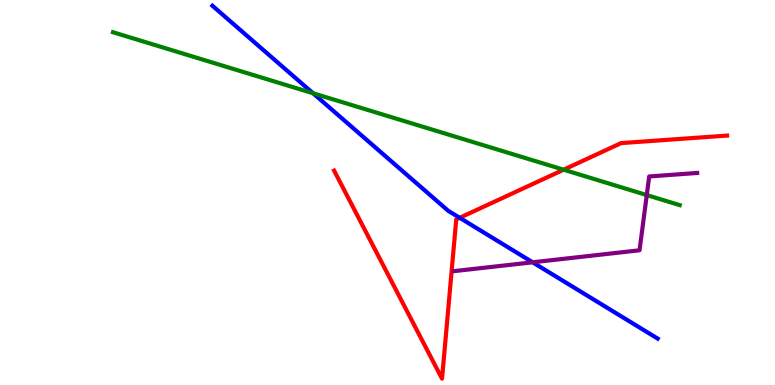[{'lines': ['blue', 'red'], 'intersections': [{'x': 5.93, 'y': 4.34}]}, {'lines': ['green', 'red'], 'intersections': [{'x': 7.27, 'y': 5.59}]}, {'lines': ['purple', 'red'], 'intersections': []}, {'lines': ['blue', 'green'], 'intersections': [{'x': 4.04, 'y': 7.58}]}, {'lines': ['blue', 'purple'], 'intersections': [{'x': 6.87, 'y': 3.19}]}, {'lines': ['green', 'purple'], 'intersections': [{'x': 8.35, 'y': 4.93}]}]